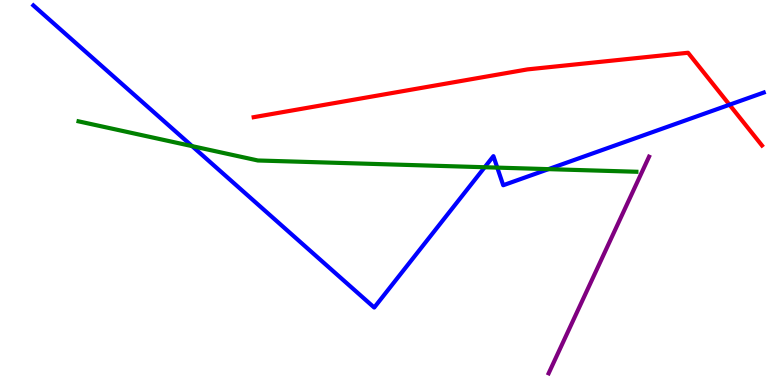[{'lines': ['blue', 'red'], 'intersections': [{'x': 9.41, 'y': 7.28}]}, {'lines': ['green', 'red'], 'intersections': []}, {'lines': ['purple', 'red'], 'intersections': []}, {'lines': ['blue', 'green'], 'intersections': [{'x': 2.48, 'y': 6.2}, {'x': 6.25, 'y': 5.66}, {'x': 6.42, 'y': 5.65}, {'x': 7.08, 'y': 5.61}]}, {'lines': ['blue', 'purple'], 'intersections': []}, {'lines': ['green', 'purple'], 'intersections': []}]